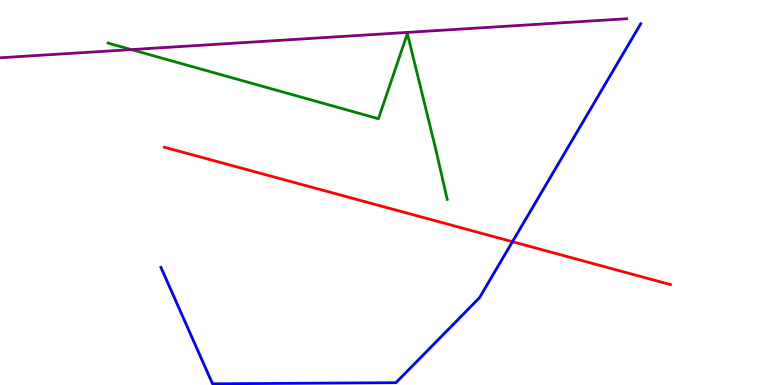[{'lines': ['blue', 'red'], 'intersections': [{'x': 6.61, 'y': 3.72}]}, {'lines': ['green', 'red'], 'intersections': []}, {'lines': ['purple', 'red'], 'intersections': []}, {'lines': ['blue', 'green'], 'intersections': []}, {'lines': ['blue', 'purple'], 'intersections': []}, {'lines': ['green', 'purple'], 'intersections': [{'x': 1.69, 'y': 8.71}]}]